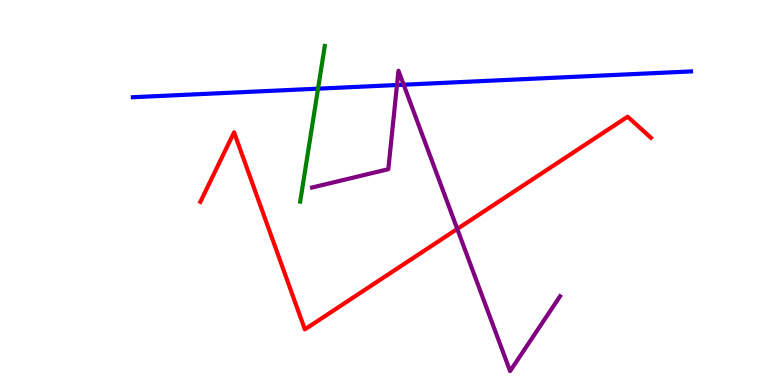[{'lines': ['blue', 'red'], 'intersections': []}, {'lines': ['green', 'red'], 'intersections': []}, {'lines': ['purple', 'red'], 'intersections': [{'x': 5.9, 'y': 4.05}]}, {'lines': ['blue', 'green'], 'intersections': [{'x': 4.1, 'y': 7.7}]}, {'lines': ['blue', 'purple'], 'intersections': [{'x': 5.12, 'y': 7.79}, {'x': 5.21, 'y': 7.8}]}, {'lines': ['green', 'purple'], 'intersections': []}]